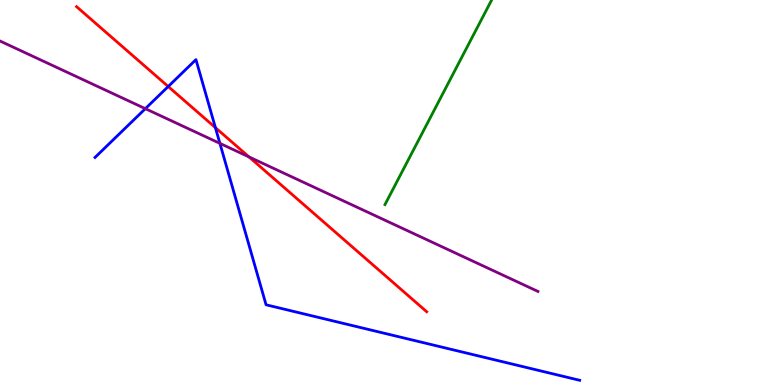[{'lines': ['blue', 'red'], 'intersections': [{'x': 2.17, 'y': 7.75}, {'x': 2.78, 'y': 6.68}]}, {'lines': ['green', 'red'], 'intersections': []}, {'lines': ['purple', 'red'], 'intersections': [{'x': 3.21, 'y': 5.92}]}, {'lines': ['blue', 'green'], 'intersections': []}, {'lines': ['blue', 'purple'], 'intersections': [{'x': 1.88, 'y': 7.18}, {'x': 2.84, 'y': 6.28}]}, {'lines': ['green', 'purple'], 'intersections': []}]